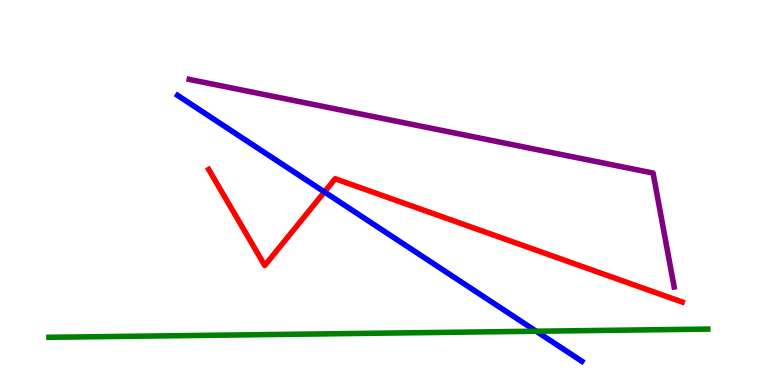[{'lines': ['blue', 'red'], 'intersections': [{'x': 4.19, 'y': 5.01}]}, {'lines': ['green', 'red'], 'intersections': []}, {'lines': ['purple', 'red'], 'intersections': []}, {'lines': ['blue', 'green'], 'intersections': [{'x': 6.92, 'y': 1.4}]}, {'lines': ['blue', 'purple'], 'intersections': []}, {'lines': ['green', 'purple'], 'intersections': []}]